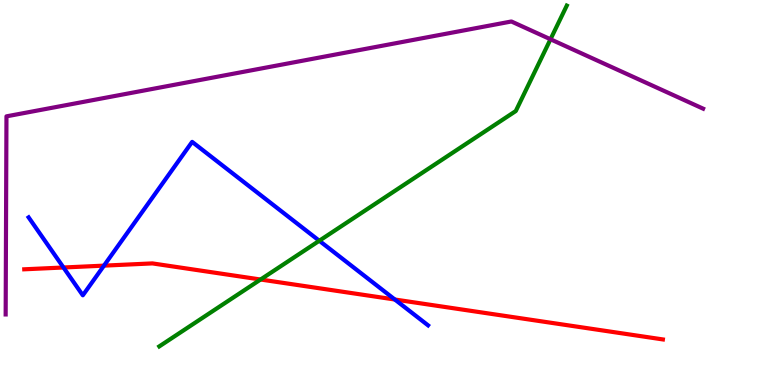[{'lines': ['blue', 'red'], 'intersections': [{'x': 0.819, 'y': 3.05}, {'x': 1.34, 'y': 3.1}, {'x': 5.09, 'y': 2.22}]}, {'lines': ['green', 'red'], 'intersections': [{'x': 3.36, 'y': 2.74}]}, {'lines': ['purple', 'red'], 'intersections': []}, {'lines': ['blue', 'green'], 'intersections': [{'x': 4.12, 'y': 3.75}]}, {'lines': ['blue', 'purple'], 'intersections': []}, {'lines': ['green', 'purple'], 'intersections': [{'x': 7.1, 'y': 8.98}]}]